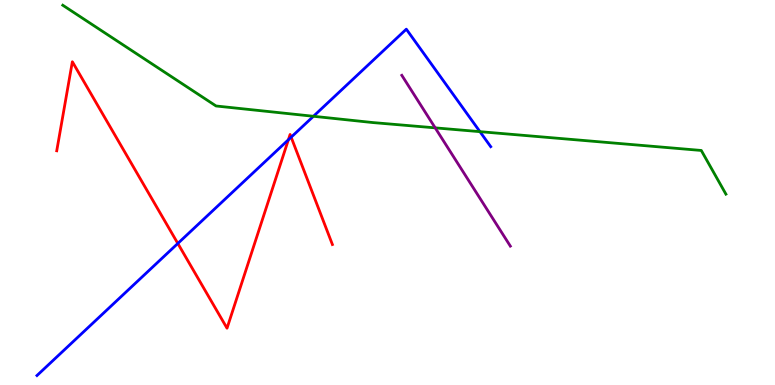[{'lines': ['blue', 'red'], 'intersections': [{'x': 2.29, 'y': 3.68}, {'x': 3.72, 'y': 6.37}, {'x': 3.76, 'y': 6.44}]}, {'lines': ['green', 'red'], 'intersections': []}, {'lines': ['purple', 'red'], 'intersections': []}, {'lines': ['blue', 'green'], 'intersections': [{'x': 4.04, 'y': 6.98}, {'x': 6.19, 'y': 6.58}]}, {'lines': ['blue', 'purple'], 'intersections': []}, {'lines': ['green', 'purple'], 'intersections': [{'x': 5.62, 'y': 6.68}]}]